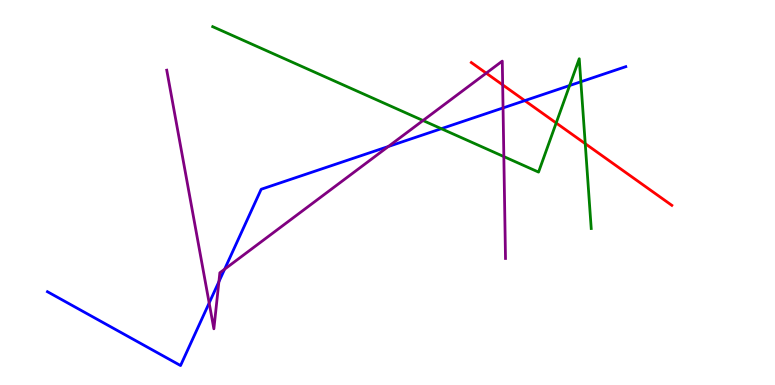[{'lines': ['blue', 'red'], 'intersections': [{'x': 6.77, 'y': 7.39}]}, {'lines': ['green', 'red'], 'intersections': [{'x': 7.18, 'y': 6.81}, {'x': 7.55, 'y': 6.27}]}, {'lines': ['purple', 'red'], 'intersections': [{'x': 6.27, 'y': 8.1}, {'x': 6.49, 'y': 7.8}]}, {'lines': ['blue', 'green'], 'intersections': [{'x': 5.69, 'y': 6.66}, {'x': 7.35, 'y': 7.78}, {'x': 7.5, 'y': 7.88}]}, {'lines': ['blue', 'purple'], 'intersections': [{'x': 2.7, 'y': 2.13}, {'x': 2.82, 'y': 2.68}, {'x': 2.9, 'y': 3.01}, {'x': 5.01, 'y': 6.19}, {'x': 6.49, 'y': 7.2}]}, {'lines': ['green', 'purple'], 'intersections': [{'x': 5.46, 'y': 6.87}, {'x': 6.5, 'y': 5.93}]}]